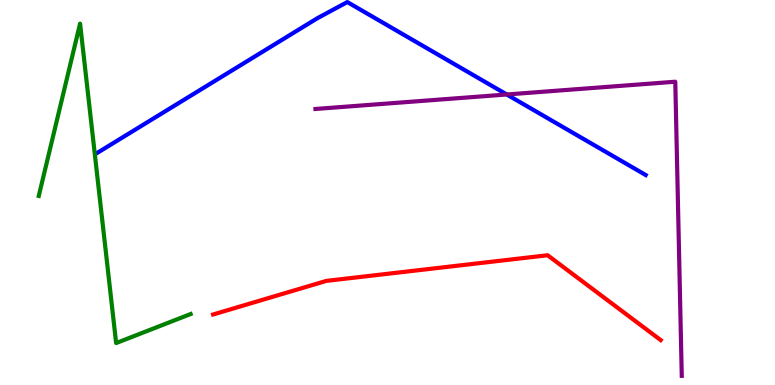[{'lines': ['blue', 'red'], 'intersections': []}, {'lines': ['green', 'red'], 'intersections': []}, {'lines': ['purple', 'red'], 'intersections': []}, {'lines': ['blue', 'green'], 'intersections': []}, {'lines': ['blue', 'purple'], 'intersections': [{'x': 6.54, 'y': 7.55}]}, {'lines': ['green', 'purple'], 'intersections': []}]